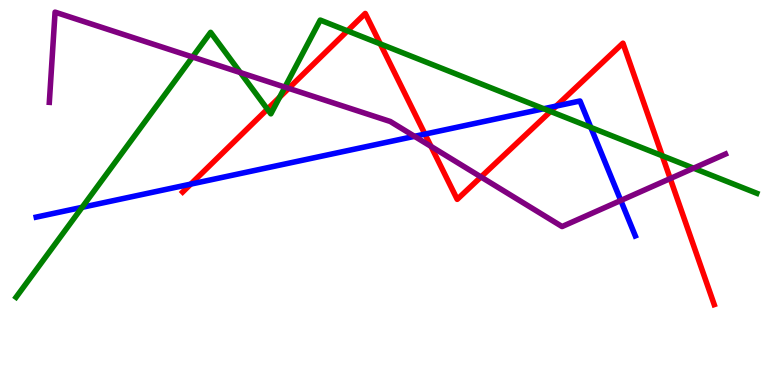[{'lines': ['blue', 'red'], 'intersections': [{'x': 2.46, 'y': 5.22}, {'x': 5.48, 'y': 6.52}, {'x': 7.18, 'y': 7.24}]}, {'lines': ['green', 'red'], 'intersections': [{'x': 3.45, 'y': 7.16}, {'x': 3.61, 'y': 7.47}, {'x': 4.48, 'y': 9.2}, {'x': 4.91, 'y': 8.86}, {'x': 7.1, 'y': 7.11}, {'x': 8.55, 'y': 5.95}]}, {'lines': ['purple', 'red'], 'intersections': [{'x': 3.72, 'y': 7.71}, {'x': 5.56, 'y': 6.2}, {'x': 6.21, 'y': 5.4}, {'x': 8.65, 'y': 5.36}]}, {'lines': ['blue', 'green'], 'intersections': [{'x': 1.06, 'y': 4.62}, {'x': 7.02, 'y': 7.18}, {'x': 7.62, 'y': 6.69}]}, {'lines': ['blue', 'purple'], 'intersections': [{'x': 5.35, 'y': 6.46}, {'x': 8.01, 'y': 4.79}]}, {'lines': ['green', 'purple'], 'intersections': [{'x': 2.48, 'y': 8.52}, {'x': 3.1, 'y': 8.11}, {'x': 3.68, 'y': 7.74}, {'x': 8.95, 'y': 5.63}]}]